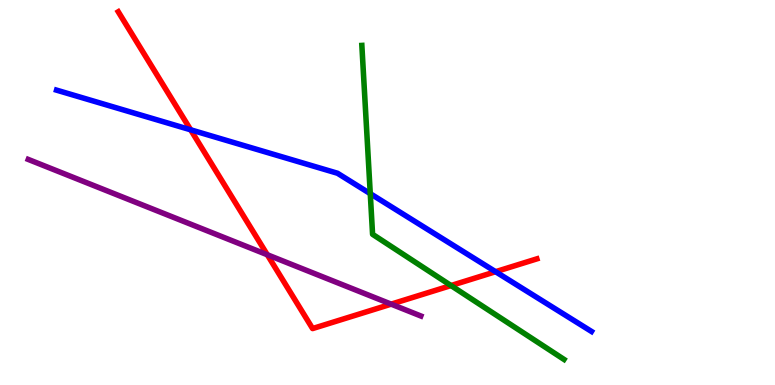[{'lines': ['blue', 'red'], 'intersections': [{'x': 2.46, 'y': 6.63}, {'x': 6.39, 'y': 2.94}]}, {'lines': ['green', 'red'], 'intersections': [{'x': 5.82, 'y': 2.58}]}, {'lines': ['purple', 'red'], 'intersections': [{'x': 3.45, 'y': 3.38}, {'x': 5.05, 'y': 2.1}]}, {'lines': ['blue', 'green'], 'intersections': [{'x': 4.78, 'y': 4.97}]}, {'lines': ['blue', 'purple'], 'intersections': []}, {'lines': ['green', 'purple'], 'intersections': []}]